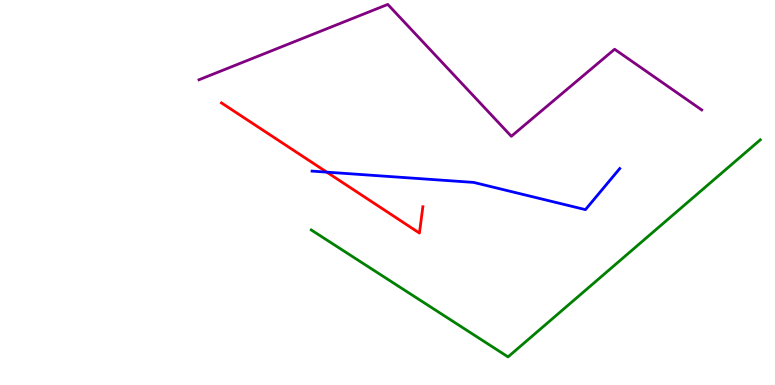[{'lines': ['blue', 'red'], 'intersections': [{'x': 4.22, 'y': 5.53}]}, {'lines': ['green', 'red'], 'intersections': []}, {'lines': ['purple', 'red'], 'intersections': []}, {'lines': ['blue', 'green'], 'intersections': []}, {'lines': ['blue', 'purple'], 'intersections': []}, {'lines': ['green', 'purple'], 'intersections': []}]